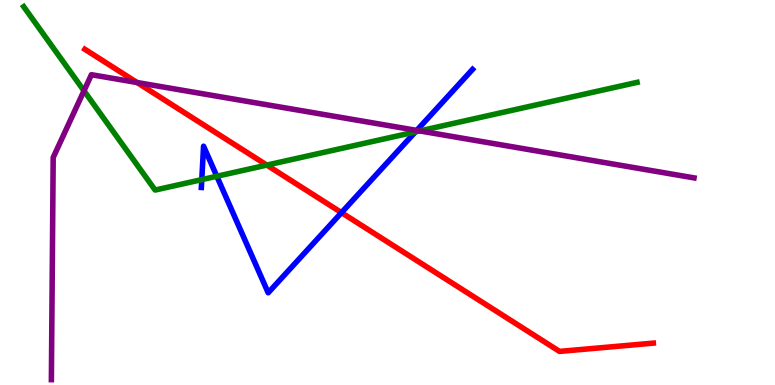[{'lines': ['blue', 'red'], 'intersections': [{'x': 4.41, 'y': 4.48}]}, {'lines': ['green', 'red'], 'intersections': [{'x': 3.44, 'y': 5.71}]}, {'lines': ['purple', 'red'], 'intersections': [{'x': 1.77, 'y': 7.86}]}, {'lines': ['blue', 'green'], 'intersections': [{'x': 2.6, 'y': 5.33}, {'x': 2.8, 'y': 5.42}, {'x': 5.36, 'y': 6.57}]}, {'lines': ['blue', 'purple'], 'intersections': [{'x': 5.38, 'y': 6.61}]}, {'lines': ['green', 'purple'], 'intersections': [{'x': 1.08, 'y': 7.64}, {'x': 5.42, 'y': 6.6}]}]